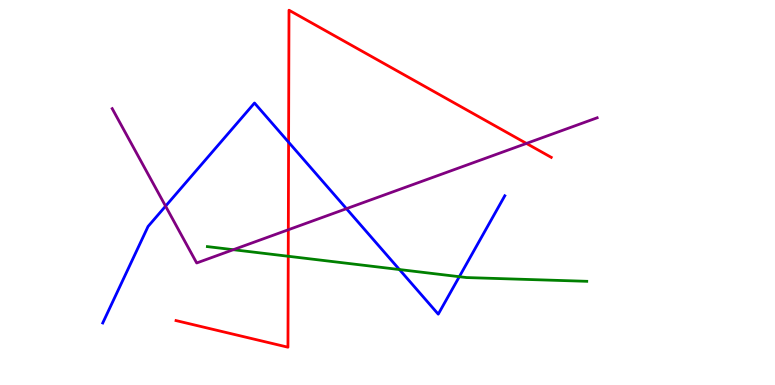[{'lines': ['blue', 'red'], 'intersections': [{'x': 3.72, 'y': 6.31}]}, {'lines': ['green', 'red'], 'intersections': [{'x': 3.72, 'y': 3.34}]}, {'lines': ['purple', 'red'], 'intersections': [{'x': 3.72, 'y': 4.03}, {'x': 6.79, 'y': 6.27}]}, {'lines': ['blue', 'green'], 'intersections': [{'x': 5.15, 'y': 3.0}, {'x': 5.93, 'y': 2.81}]}, {'lines': ['blue', 'purple'], 'intersections': [{'x': 2.14, 'y': 4.65}, {'x': 4.47, 'y': 4.58}]}, {'lines': ['green', 'purple'], 'intersections': [{'x': 3.01, 'y': 3.51}]}]